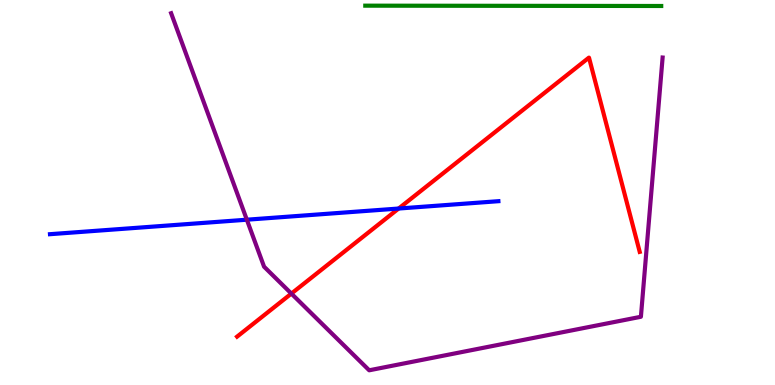[{'lines': ['blue', 'red'], 'intersections': [{'x': 5.14, 'y': 4.58}]}, {'lines': ['green', 'red'], 'intersections': []}, {'lines': ['purple', 'red'], 'intersections': [{'x': 3.76, 'y': 2.37}]}, {'lines': ['blue', 'green'], 'intersections': []}, {'lines': ['blue', 'purple'], 'intersections': [{'x': 3.19, 'y': 4.29}]}, {'lines': ['green', 'purple'], 'intersections': []}]